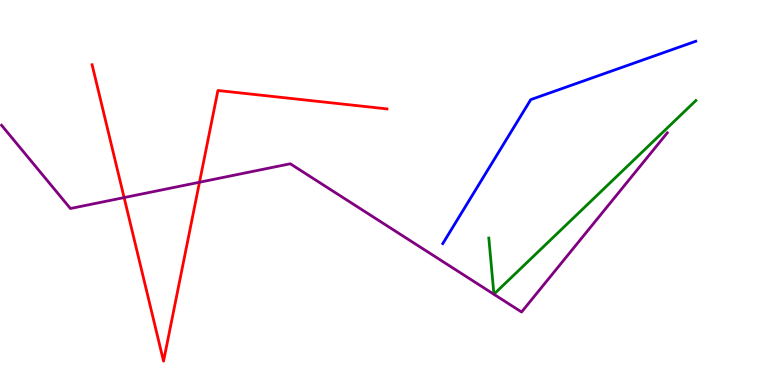[{'lines': ['blue', 'red'], 'intersections': []}, {'lines': ['green', 'red'], 'intersections': []}, {'lines': ['purple', 'red'], 'intersections': [{'x': 1.6, 'y': 4.87}, {'x': 2.57, 'y': 5.27}]}, {'lines': ['blue', 'green'], 'intersections': []}, {'lines': ['blue', 'purple'], 'intersections': []}, {'lines': ['green', 'purple'], 'intersections': []}]